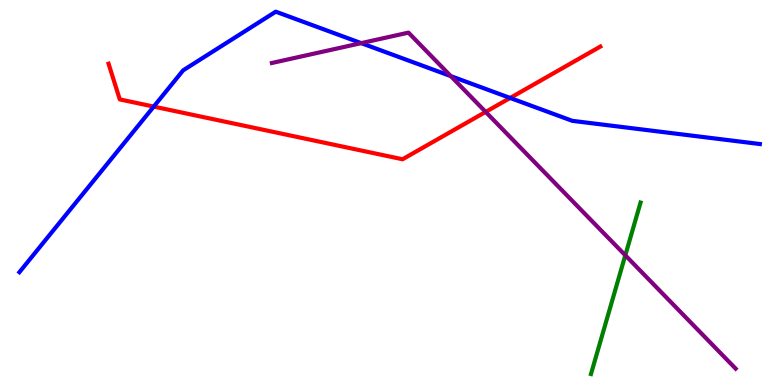[{'lines': ['blue', 'red'], 'intersections': [{'x': 1.98, 'y': 7.23}, {'x': 6.58, 'y': 7.46}]}, {'lines': ['green', 'red'], 'intersections': []}, {'lines': ['purple', 'red'], 'intersections': [{'x': 6.27, 'y': 7.09}]}, {'lines': ['blue', 'green'], 'intersections': []}, {'lines': ['blue', 'purple'], 'intersections': [{'x': 4.66, 'y': 8.88}, {'x': 5.82, 'y': 8.02}]}, {'lines': ['green', 'purple'], 'intersections': [{'x': 8.07, 'y': 3.37}]}]